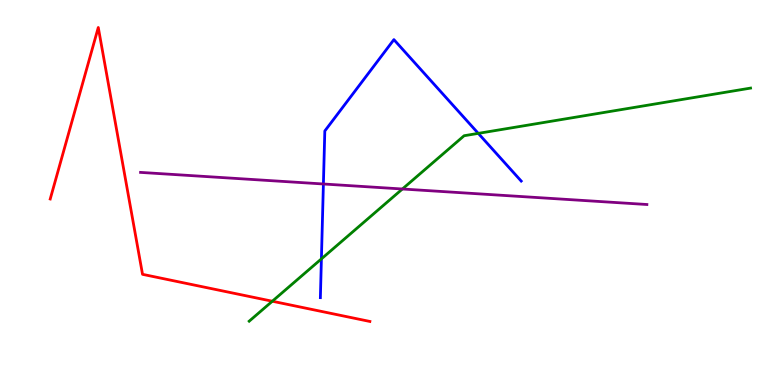[{'lines': ['blue', 'red'], 'intersections': []}, {'lines': ['green', 'red'], 'intersections': [{'x': 3.51, 'y': 2.18}]}, {'lines': ['purple', 'red'], 'intersections': []}, {'lines': ['blue', 'green'], 'intersections': [{'x': 4.15, 'y': 3.28}, {'x': 6.17, 'y': 6.54}]}, {'lines': ['blue', 'purple'], 'intersections': [{'x': 4.17, 'y': 5.22}]}, {'lines': ['green', 'purple'], 'intersections': [{'x': 5.19, 'y': 5.09}]}]